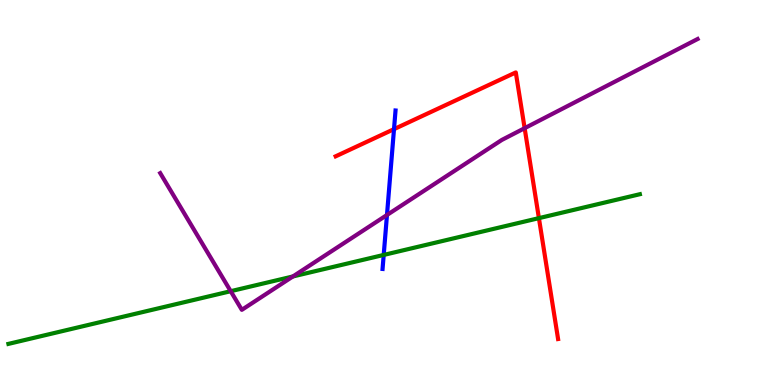[{'lines': ['blue', 'red'], 'intersections': [{'x': 5.08, 'y': 6.65}]}, {'lines': ['green', 'red'], 'intersections': [{'x': 6.95, 'y': 4.33}]}, {'lines': ['purple', 'red'], 'intersections': [{'x': 6.77, 'y': 6.67}]}, {'lines': ['blue', 'green'], 'intersections': [{'x': 4.95, 'y': 3.38}]}, {'lines': ['blue', 'purple'], 'intersections': [{'x': 4.99, 'y': 4.42}]}, {'lines': ['green', 'purple'], 'intersections': [{'x': 2.98, 'y': 2.44}, {'x': 3.78, 'y': 2.82}]}]